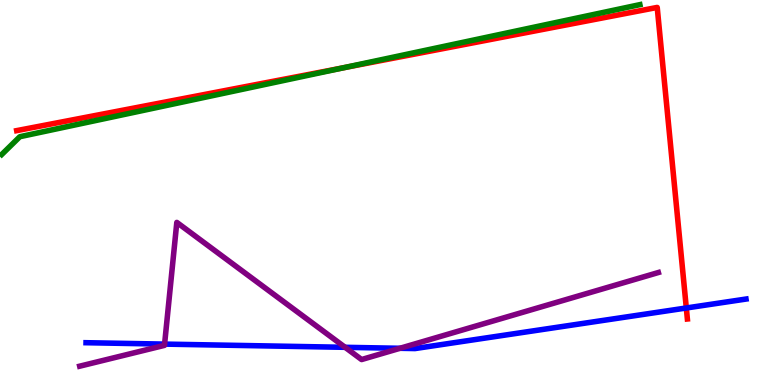[{'lines': ['blue', 'red'], 'intersections': [{'x': 8.86, 'y': 2.0}]}, {'lines': ['green', 'red'], 'intersections': [{'x': 4.43, 'y': 8.24}]}, {'lines': ['purple', 'red'], 'intersections': []}, {'lines': ['blue', 'green'], 'intersections': []}, {'lines': ['blue', 'purple'], 'intersections': [{'x': 2.12, 'y': 1.06}, {'x': 4.45, 'y': 0.979}, {'x': 5.16, 'y': 0.953}]}, {'lines': ['green', 'purple'], 'intersections': []}]